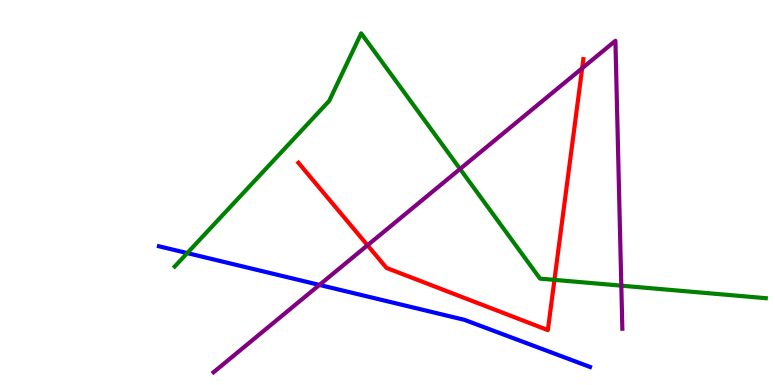[{'lines': ['blue', 'red'], 'intersections': []}, {'lines': ['green', 'red'], 'intersections': [{'x': 7.15, 'y': 2.73}]}, {'lines': ['purple', 'red'], 'intersections': [{'x': 4.74, 'y': 3.63}, {'x': 7.51, 'y': 8.23}]}, {'lines': ['blue', 'green'], 'intersections': [{'x': 2.42, 'y': 3.43}]}, {'lines': ['blue', 'purple'], 'intersections': [{'x': 4.12, 'y': 2.6}]}, {'lines': ['green', 'purple'], 'intersections': [{'x': 5.94, 'y': 5.61}, {'x': 8.02, 'y': 2.58}]}]